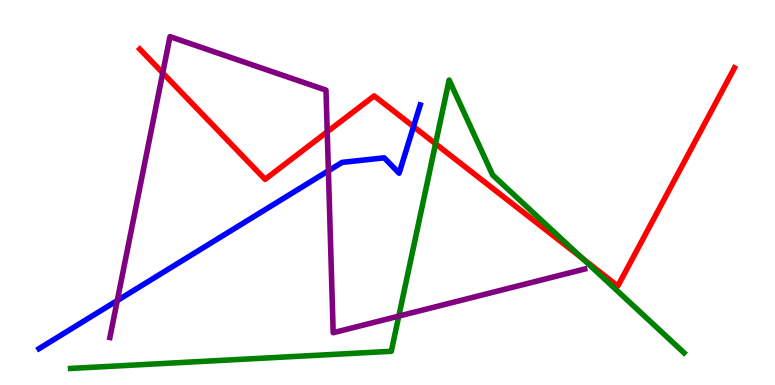[{'lines': ['blue', 'red'], 'intersections': [{'x': 5.34, 'y': 6.71}]}, {'lines': ['green', 'red'], 'intersections': [{'x': 5.62, 'y': 6.27}, {'x': 7.52, 'y': 3.29}]}, {'lines': ['purple', 'red'], 'intersections': [{'x': 2.1, 'y': 8.11}, {'x': 4.22, 'y': 6.58}]}, {'lines': ['blue', 'green'], 'intersections': []}, {'lines': ['blue', 'purple'], 'intersections': [{'x': 1.51, 'y': 2.19}, {'x': 4.24, 'y': 5.56}]}, {'lines': ['green', 'purple'], 'intersections': [{'x': 5.15, 'y': 1.79}]}]